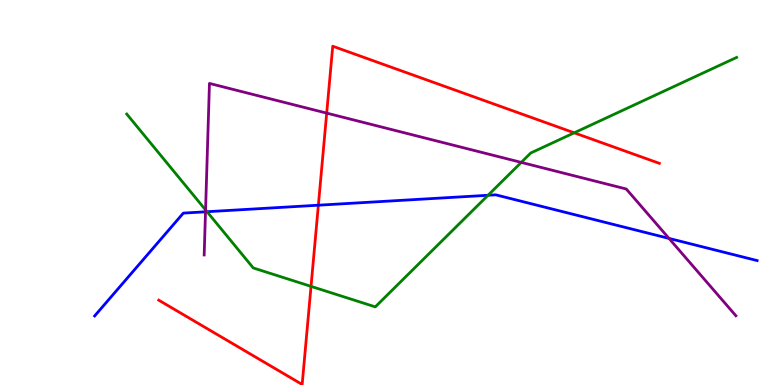[{'lines': ['blue', 'red'], 'intersections': [{'x': 4.11, 'y': 4.67}]}, {'lines': ['green', 'red'], 'intersections': [{'x': 4.01, 'y': 2.56}, {'x': 7.41, 'y': 6.55}]}, {'lines': ['purple', 'red'], 'intersections': [{'x': 4.22, 'y': 7.06}]}, {'lines': ['blue', 'green'], 'intersections': [{'x': 2.67, 'y': 4.5}, {'x': 6.3, 'y': 4.93}]}, {'lines': ['blue', 'purple'], 'intersections': [{'x': 2.65, 'y': 4.5}, {'x': 8.63, 'y': 3.81}]}, {'lines': ['green', 'purple'], 'intersections': [{'x': 2.65, 'y': 4.55}, {'x': 6.73, 'y': 5.78}]}]